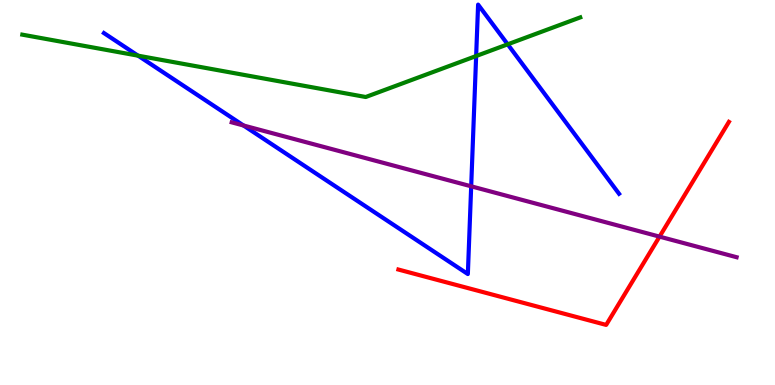[{'lines': ['blue', 'red'], 'intersections': []}, {'lines': ['green', 'red'], 'intersections': []}, {'lines': ['purple', 'red'], 'intersections': [{'x': 8.51, 'y': 3.85}]}, {'lines': ['blue', 'green'], 'intersections': [{'x': 1.78, 'y': 8.55}, {'x': 6.14, 'y': 8.54}, {'x': 6.55, 'y': 8.85}]}, {'lines': ['blue', 'purple'], 'intersections': [{'x': 3.14, 'y': 6.74}, {'x': 6.08, 'y': 5.16}]}, {'lines': ['green', 'purple'], 'intersections': []}]